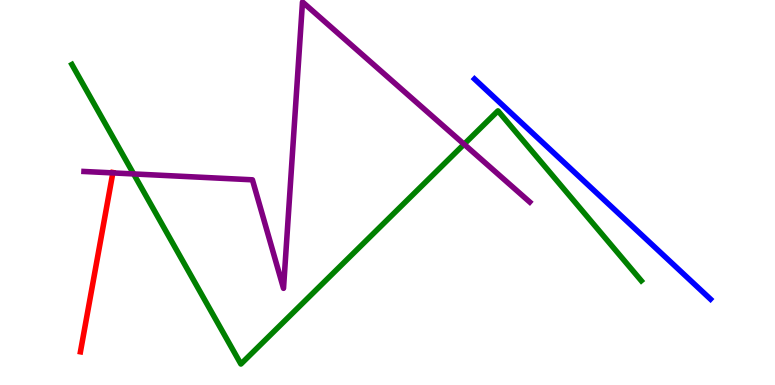[{'lines': ['blue', 'red'], 'intersections': []}, {'lines': ['green', 'red'], 'intersections': []}, {'lines': ['purple', 'red'], 'intersections': [{'x': 1.46, 'y': 5.51}]}, {'lines': ['blue', 'green'], 'intersections': []}, {'lines': ['blue', 'purple'], 'intersections': []}, {'lines': ['green', 'purple'], 'intersections': [{'x': 1.72, 'y': 5.48}, {'x': 5.99, 'y': 6.25}]}]